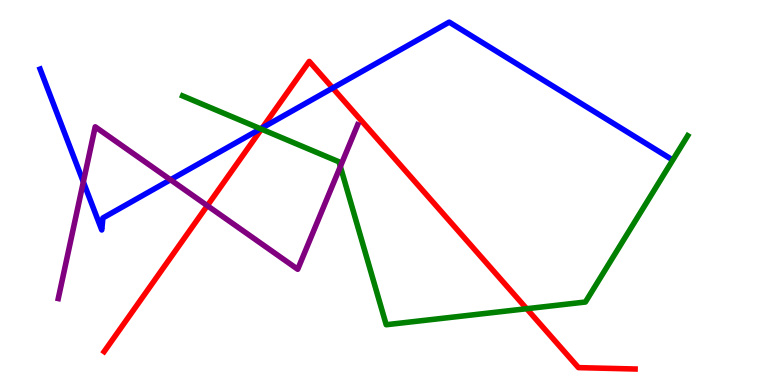[{'lines': ['blue', 'red'], 'intersections': [{'x': 3.39, 'y': 6.68}, {'x': 4.29, 'y': 7.71}]}, {'lines': ['green', 'red'], 'intersections': [{'x': 3.37, 'y': 6.65}, {'x': 6.8, 'y': 1.98}]}, {'lines': ['purple', 'red'], 'intersections': [{'x': 2.67, 'y': 4.66}]}, {'lines': ['blue', 'green'], 'intersections': [{'x': 3.36, 'y': 6.65}]}, {'lines': ['blue', 'purple'], 'intersections': [{'x': 1.08, 'y': 5.27}, {'x': 2.2, 'y': 5.33}]}, {'lines': ['green', 'purple'], 'intersections': [{'x': 4.39, 'y': 5.67}]}]